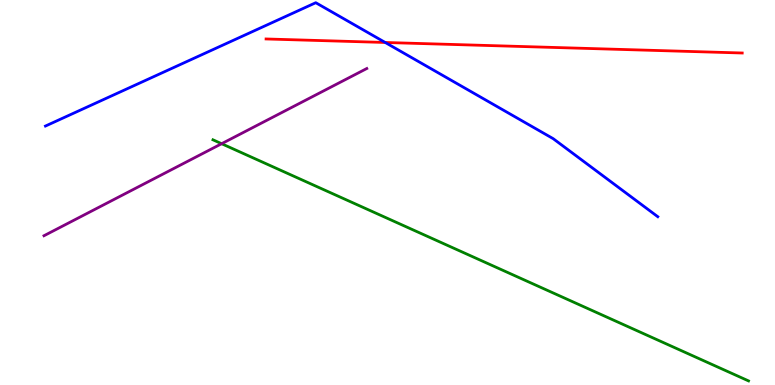[{'lines': ['blue', 'red'], 'intersections': [{'x': 4.97, 'y': 8.9}]}, {'lines': ['green', 'red'], 'intersections': []}, {'lines': ['purple', 'red'], 'intersections': []}, {'lines': ['blue', 'green'], 'intersections': []}, {'lines': ['blue', 'purple'], 'intersections': []}, {'lines': ['green', 'purple'], 'intersections': [{'x': 2.86, 'y': 6.27}]}]